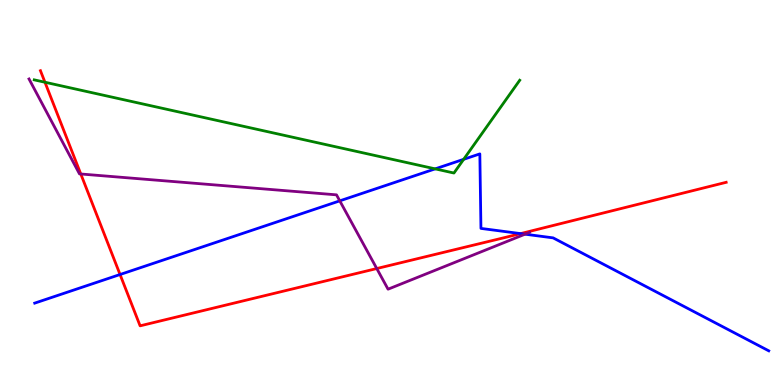[{'lines': ['blue', 'red'], 'intersections': [{'x': 1.55, 'y': 2.87}, {'x': 6.72, 'y': 3.93}]}, {'lines': ['green', 'red'], 'intersections': [{'x': 0.58, 'y': 7.86}]}, {'lines': ['purple', 'red'], 'intersections': [{'x': 1.04, 'y': 5.48}, {'x': 4.86, 'y': 3.02}]}, {'lines': ['blue', 'green'], 'intersections': [{'x': 5.62, 'y': 5.61}, {'x': 5.98, 'y': 5.86}]}, {'lines': ['blue', 'purple'], 'intersections': [{'x': 4.38, 'y': 4.78}, {'x': 6.77, 'y': 3.92}]}, {'lines': ['green', 'purple'], 'intersections': []}]